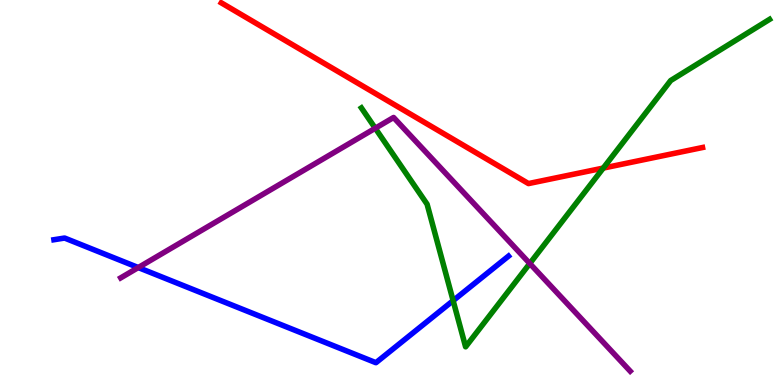[{'lines': ['blue', 'red'], 'intersections': []}, {'lines': ['green', 'red'], 'intersections': [{'x': 7.78, 'y': 5.63}]}, {'lines': ['purple', 'red'], 'intersections': []}, {'lines': ['blue', 'green'], 'intersections': [{'x': 5.85, 'y': 2.19}]}, {'lines': ['blue', 'purple'], 'intersections': [{'x': 1.78, 'y': 3.05}]}, {'lines': ['green', 'purple'], 'intersections': [{'x': 4.84, 'y': 6.67}, {'x': 6.84, 'y': 3.16}]}]